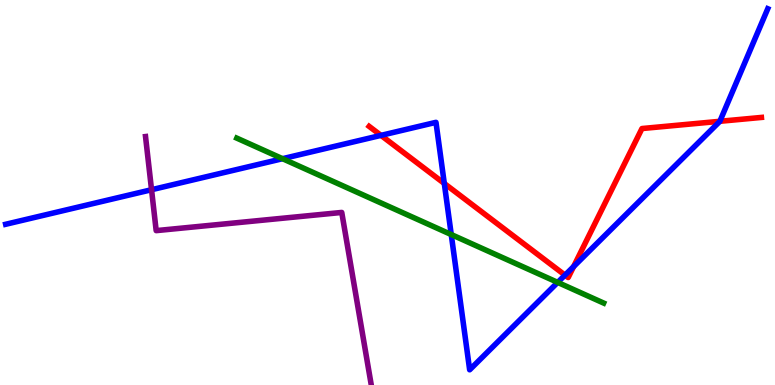[{'lines': ['blue', 'red'], 'intersections': [{'x': 4.92, 'y': 6.48}, {'x': 5.73, 'y': 5.23}, {'x': 7.29, 'y': 2.85}, {'x': 7.4, 'y': 3.08}, {'x': 9.29, 'y': 6.85}]}, {'lines': ['green', 'red'], 'intersections': []}, {'lines': ['purple', 'red'], 'intersections': []}, {'lines': ['blue', 'green'], 'intersections': [{'x': 3.65, 'y': 5.88}, {'x': 5.82, 'y': 3.91}, {'x': 7.2, 'y': 2.66}]}, {'lines': ['blue', 'purple'], 'intersections': [{'x': 1.96, 'y': 5.07}]}, {'lines': ['green', 'purple'], 'intersections': []}]